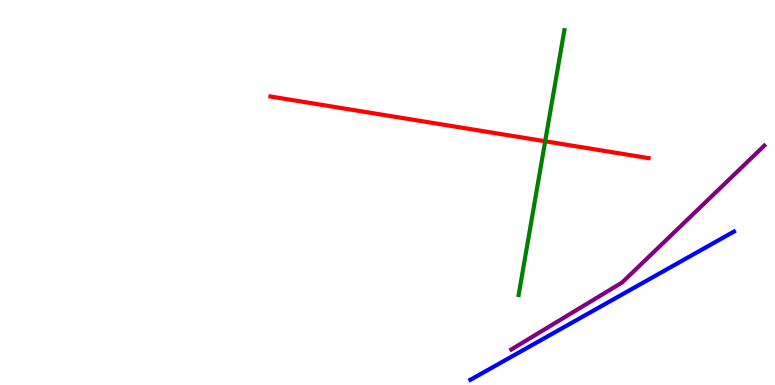[{'lines': ['blue', 'red'], 'intersections': []}, {'lines': ['green', 'red'], 'intersections': [{'x': 7.03, 'y': 6.33}]}, {'lines': ['purple', 'red'], 'intersections': []}, {'lines': ['blue', 'green'], 'intersections': []}, {'lines': ['blue', 'purple'], 'intersections': []}, {'lines': ['green', 'purple'], 'intersections': []}]